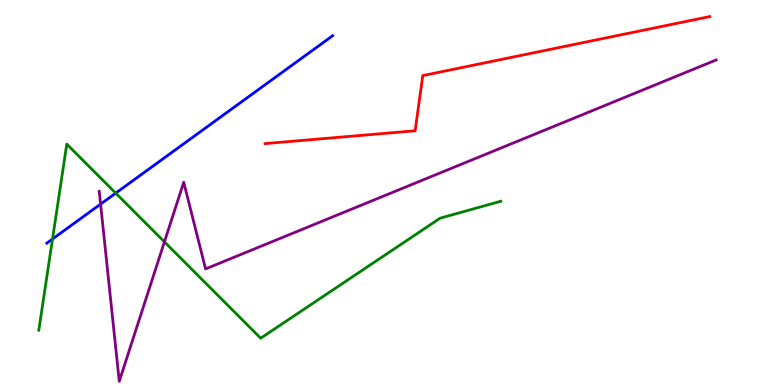[{'lines': ['blue', 'red'], 'intersections': []}, {'lines': ['green', 'red'], 'intersections': []}, {'lines': ['purple', 'red'], 'intersections': []}, {'lines': ['blue', 'green'], 'intersections': [{'x': 0.678, 'y': 3.79}, {'x': 1.49, 'y': 4.98}]}, {'lines': ['blue', 'purple'], 'intersections': [{'x': 1.3, 'y': 4.7}]}, {'lines': ['green', 'purple'], 'intersections': [{'x': 2.12, 'y': 3.72}]}]